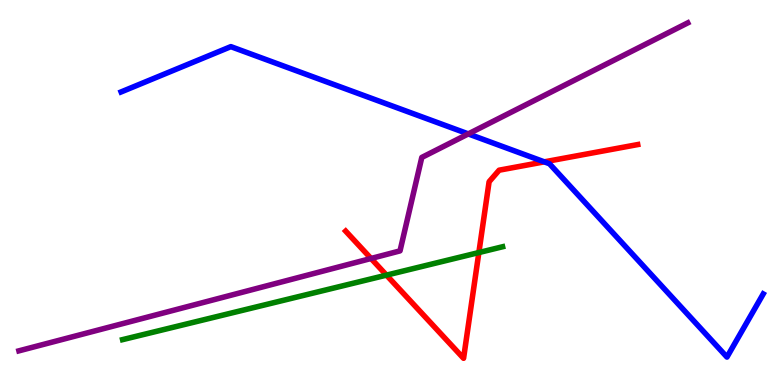[{'lines': ['blue', 'red'], 'intersections': [{'x': 7.02, 'y': 5.8}]}, {'lines': ['green', 'red'], 'intersections': [{'x': 4.99, 'y': 2.85}, {'x': 6.18, 'y': 3.44}]}, {'lines': ['purple', 'red'], 'intersections': [{'x': 4.79, 'y': 3.29}]}, {'lines': ['blue', 'green'], 'intersections': []}, {'lines': ['blue', 'purple'], 'intersections': [{'x': 6.04, 'y': 6.52}]}, {'lines': ['green', 'purple'], 'intersections': []}]